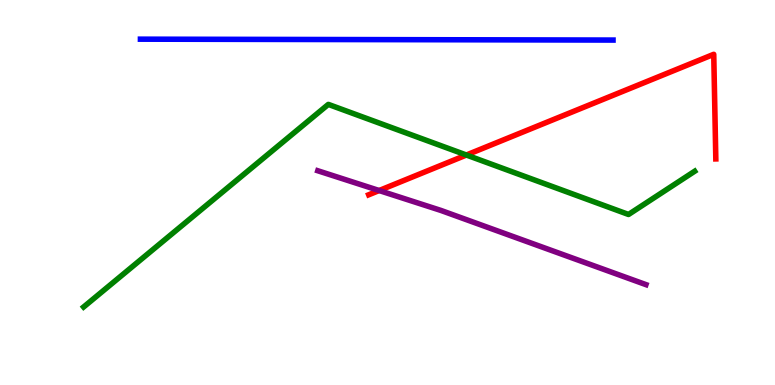[{'lines': ['blue', 'red'], 'intersections': []}, {'lines': ['green', 'red'], 'intersections': [{'x': 6.02, 'y': 5.97}]}, {'lines': ['purple', 'red'], 'intersections': [{'x': 4.89, 'y': 5.05}]}, {'lines': ['blue', 'green'], 'intersections': []}, {'lines': ['blue', 'purple'], 'intersections': []}, {'lines': ['green', 'purple'], 'intersections': []}]